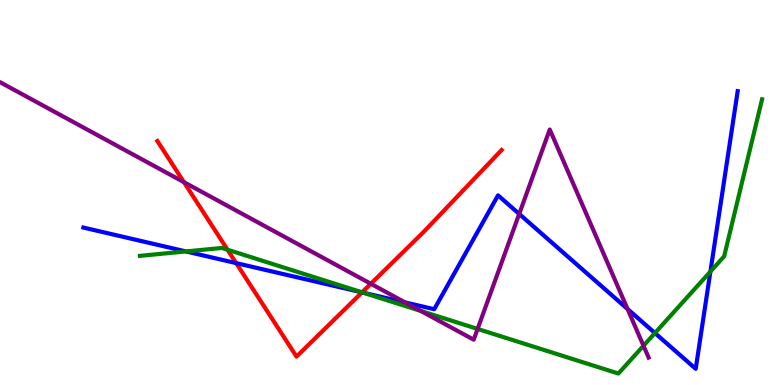[{'lines': ['blue', 'red'], 'intersections': [{'x': 3.05, 'y': 3.17}, {'x': 4.67, 'y': 2.41}]}, {'lines': ['green', 'red'], 'intersections': [{'x': 2.94, 'y': 3.51}, {'x': 4.67, 'y': 2.41}]}, {'lines': ['purple', 'red'], 'intersections': [{'x': 2.37, 'y': 5.27}, {'x': 4.78, 'y': 2.63}]}, {'lines': ['blue', 'green'], 'intersections': [{'x': 2.4, 'y': 3.47}, {'x': 4.68, 'y': 2.4}, {'x': 8.45, 'y': 1.35}, {'x': 9.17, 'y': 2.95}]}, {'lines': ['blue', 'purple'], 'intersections': [{'x': 5.23, 'y': 2.14}, {'x': 6.7, 'y': 4.44}, {'x': 8.1, 'y': 1.97}]}, {'lines': ['green', 'purple'], 'intersections': [{'x': 5.43, 'y': 1.92}, {'x': 6.16, 'y': 1.46}, {'x': 8.3, 'y': 1.02}]}]